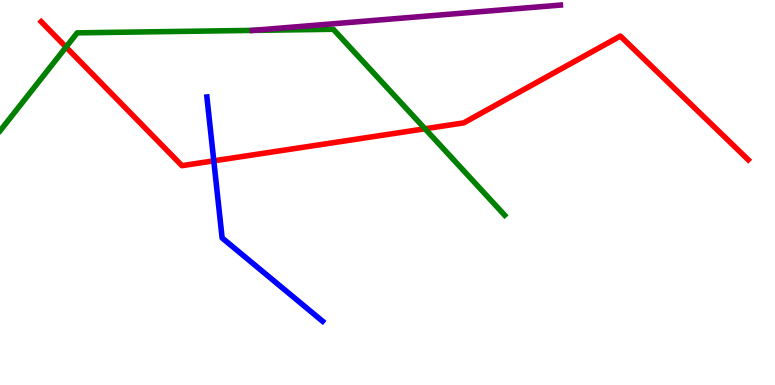[{'lines': ['blue', 'red'], 'intersections': [{'x': 2.76, 'y': 5.82}]}, {'lines': ['green', 'red'], 'intersections': [{'x': 0.852, 'y': 8.78}, {'x': 5.48, 'y': 6.66}]}, {'lines': ['purple', 'red'], 'intersections': []}, {'lines': ['blue', 'green'], 'intersections': []}, {'lines': ['blue', 'purple'], 'intersections': []}, {'lines': ['green', 'purple'], 'intersections': [{'x': 3.26, 'y': 9.21}]}]